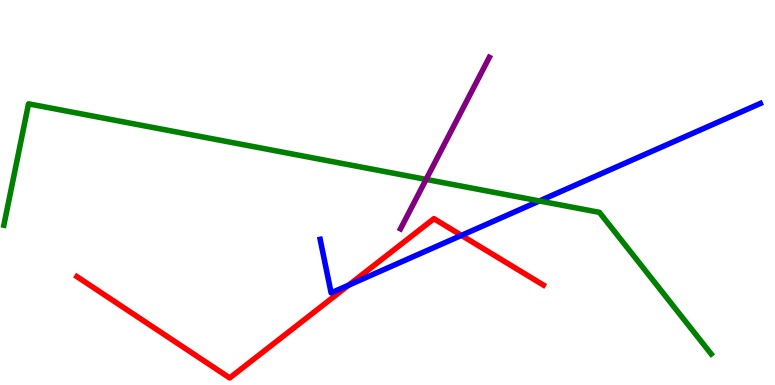[{'lines': ['blue', 'red'], 'intersections': [{'x': 4.5, 'y': 2.59}, {'x': 5.95, 'y': 3.89}]}, {'lines': ['green', 'red'], 'intersections': []}, {'lines': ['purple', 'red'], 'intersections': []}, {'lines': ['blue', 'green'], 'intersections': [{'x': 6.96, 'y': 4.78}]}, {'lines': ['blue', 'purple'], 'intersections': []}, {'lines': ['green', 'purple'], 'intersections': [{'x': 5.5, 'y': 5.34}]}]